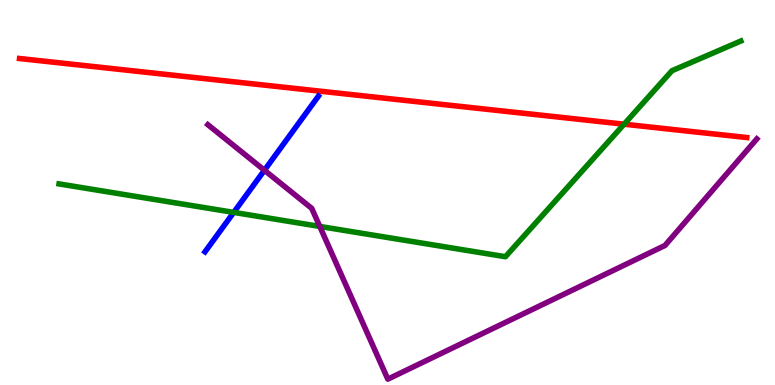[{'lines': ['blue', 'red'], 'intersections': []}, {'lines': ['green', 'red'], 'intersections': [{'x': 8.05, 'y': 6.77}]}, {'lines': ['purple', 'red'], 'intersections': []}, {'lines': ['blue', 'green'], 'intersections': [{'x': 3.02, 'y': 4.48}]}, {'lines': ['blue', 'purple'], 'intersections': [{'x': 3.41, 'y': 5.58}]}, {'lines': ['green', 'purple'], 'intersections': [{'x': 4.13, 'y': 4.12}]}]